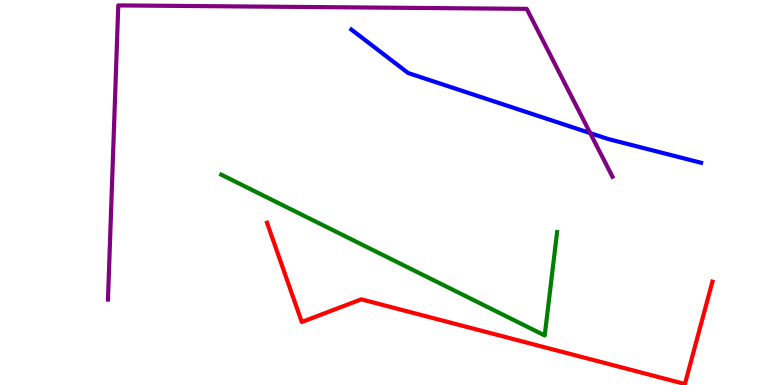[{'lines': ['blue', 'red'], 'intersections': []}, {'lines': ['green', 'red'], 'intersections': []}, {'lines': ['purple', 'red'], 'intersections': []}, {'lines': ['blue', 'green'], 'intersections': []}, {'lines': ['blue', 'purple'], 'intersections': [{'x': 7.62, 'y': 6.54}]}, {'lines': ['green', 'purple'], 'intersections': []}]